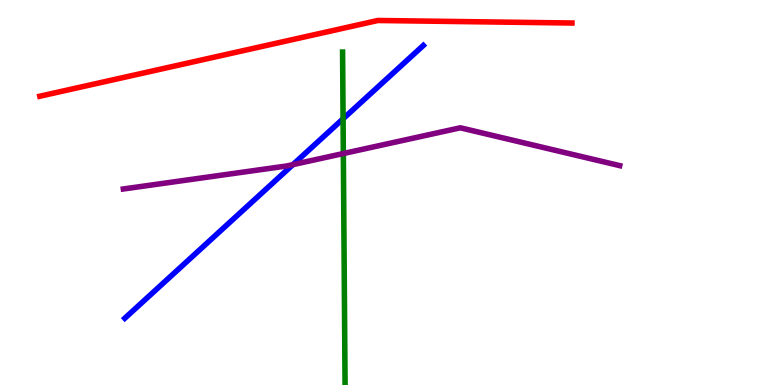[{'lines': ['blue', 'red'], 'intersections': []}, {'lines': ['green', 'red'], 'intersections': []}, {'lines': ['purple', 'red'], 'intersections': []}, {'lines': ['blue', 'green'], 'intersections': [{'x': 4.43, 'y': 6.91}]}, {'lines': ['blue', 'purple'], 'intersections': [{'x': 3.78, 'y': 5.72}]}, {'lines': ['green', 'purple'], 'intersections': [{'x': 4.43, 'y': 6.01}]}]